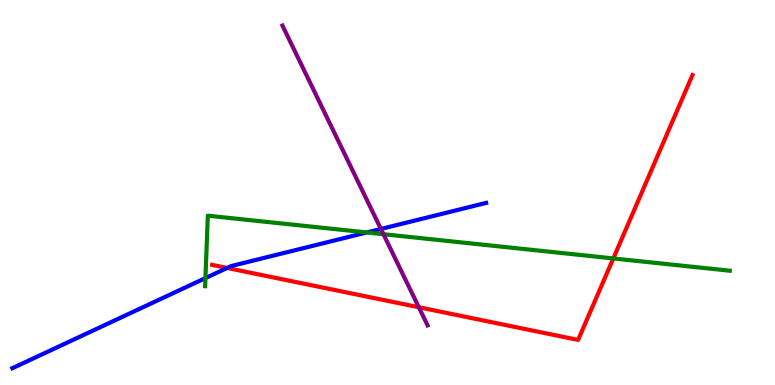[{'lines': ['blue', 'red'], 'intersections': [{'x': 2.93, 'y': 3.04}]}, {'lines': ['green', 'red'], 'intersections': [{'x': 7.91, 'y': 3.29}]}, {'lines': ['purple', 'red'], 'intersections': [{'x': 5.4, 'y': 2.02}]}, {'lines': ['blue', 'green'], 'intersections': [{'x': 2.65, 'y': 2.78}, {'x': 4.73, 'y': 3.96}]}, {'lines': ['blue', 'purple'], 'intersections': [{'x': 4.92, 'y': 4.05}]}, {'lines': ['green', 'purple'], 'intersections': [{'x': 4.95, 'y': 3.92}]}]